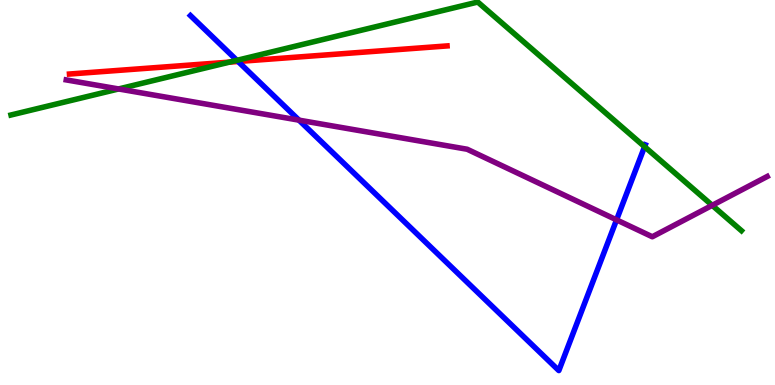[{'lines': ['blue', 'red'], 'intersections': [{'x': 3.07, 'y': 8.4}]}, {'lines': ['green', 'red'], 'intersections': [{'x': 2.96, 'y': 8.39}]}, {'lines': ['purple', 'red'], 'intersections': []}, {'lines': ['blue', 'green'], 'intersections': [{'x': 3.06, 'y': 8.43}, {'x': 8.32, 'y': 6.19}]}, {'lines': ['blue', 'purple'], 'intersections': [{'x': 3.86, 'y': 6.88}, {'x': 7.96, 'y': 4.29}]}, {'lines': ['green', 'purple'], 'intersections': [{'x': 1.53, 'y': 7.69}, {'x': 9.19, 'y': 4.67}]}]